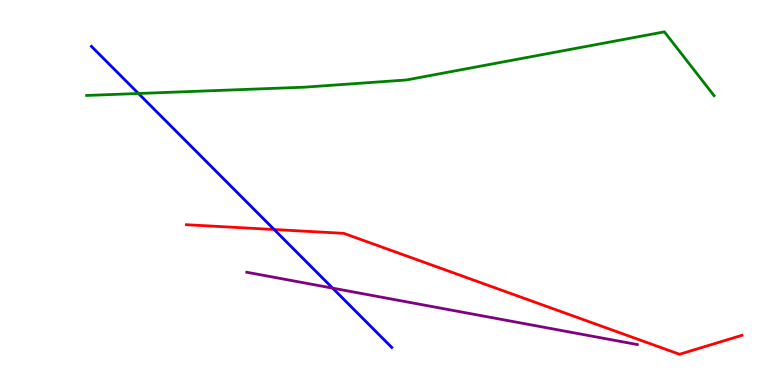[{'lines': ['blue', 'red'], 'intersections': [{'x': 3.54, 'y': 4.04}]}, {'lines': ['green', 'red'], 'intersections': []}, {'lines': ['purple', 'red'], 'intersections': []}, {'lines': ['blue', 'green'], 'intersections': [{'x': 1.79, 'y': 7.57}]}, {'lines': ['blue', 'purple'], 'intersections': [{'x': 4.29, 'y': 2.52}]}, {'lines': ['green', 'purple'], 'intersections': []}]